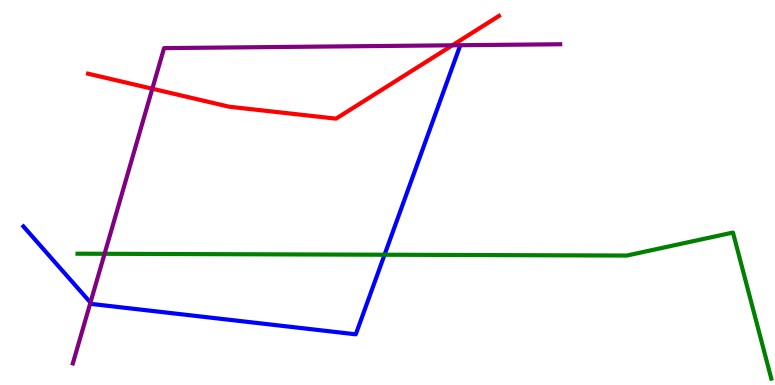[{'lines': ['blue', 'red'], 'intersections': []}, {'lines': ['green', 'red'], 'intersections': []}, {'lines': ['purple', 'red'], 'intersections': [{'x': 1.97, 'y': 7.7}, {'x': 5.84, 'y': 8.82}]}, {'lines': ['blue', 'green'], 'intersections': [{'x': 4.96, 'y': 3.38}]}, {'lines': ['blue', 'purple'], 'intersections': [{'x': 1.17, 'y': 2.14}]}, {'lines': ['green', 'purple'], 'intersections': [{'x': 1.35, 'y': 3.41}]}]